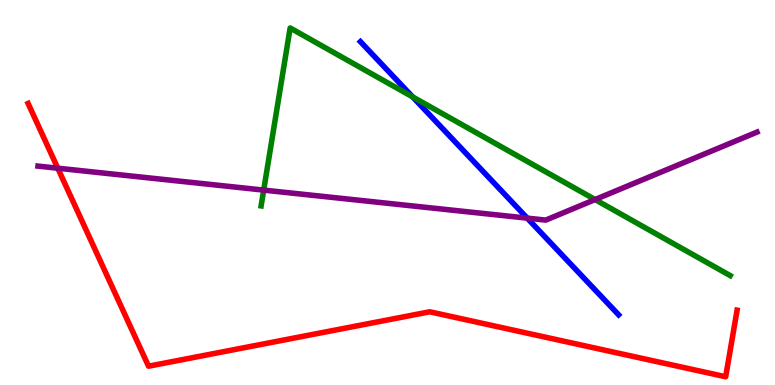[{'lines': ['blue', 'red'], 'intersections': []}, {'lines': ['green', 'red'], 'intersections': []}, {'lines': ['purple', 'red'], 'intersections': [{'x': 0.746, 'y': 5.63}]}, {'lines': ['blue', 'green'], 'intersections': [{'x': 5.32, 'y': 7.48}]}, {'lines': ['blue', 'purple'], 'intersections': [{'x': 6.8, 'y': 4.33}]}, {'lines': ['green', 'purple'], 'intersections': [{'x': 3.4, 'y': 5.06}, {'x': 7.68, 'y': 4.82}]}]